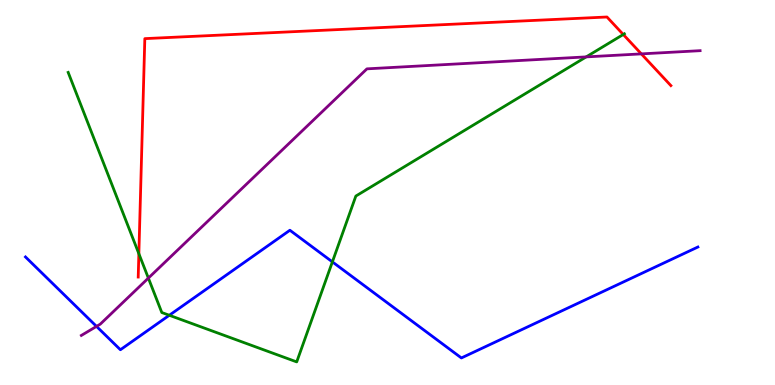[{'lines': ['blue', 'red'], 'intersections': []}, {'lines': ['green', 'red'], 'intersections': [{'x': 1.79, 'y': 3.41}, {'x': 8.04, 'y': 9.1}]}, {'lines': ['purple', 'red'], 'intersections': [{'x': 8.28, 'y': 8.6}]}, {'lines': ['blue', 'green'], 'intersections': [{'x': 2.18, 'y': 1.81}, {'x': 4.29, 'y': 3.2}]}, {'lines': ['blue', 'purple'], 'intersections': [{'x': 1.25, 'y': 1.52}]}, {'lines': ['green', 'purple'], 'intersections': [{'x': 1.91, 'y': 2.78}, {'x': 7.56, 'y': 8.52}]}]